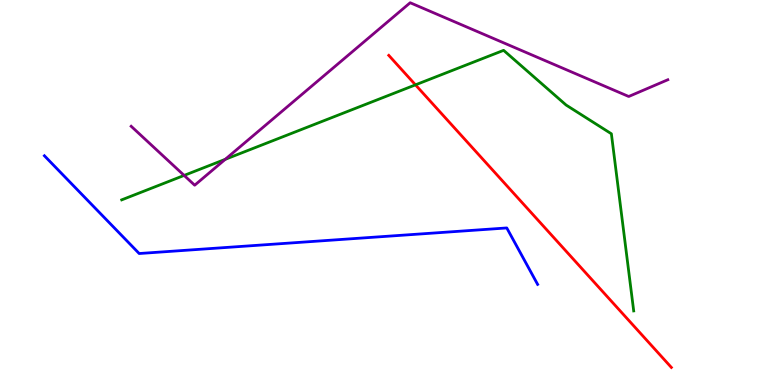[{'lines': ['blue', 'red'], 'intersections': []}, {'lines': ['green', 'red'], 'intersections': [{'x': 5.36, 'y': 7.8}]}, {'lines': ['purple', 'red'], 'intersections': []}, {'lines': ['blue', 'green'], 'intersections': []}, {'lines': ['blue', 'purple'], 'intersections': []}, {'lines': ['green', 'purple'], 'intersections': [{'x': 2.38, 'y': 5.44}, {'x': 2.91, 'y': 5.86}]}]